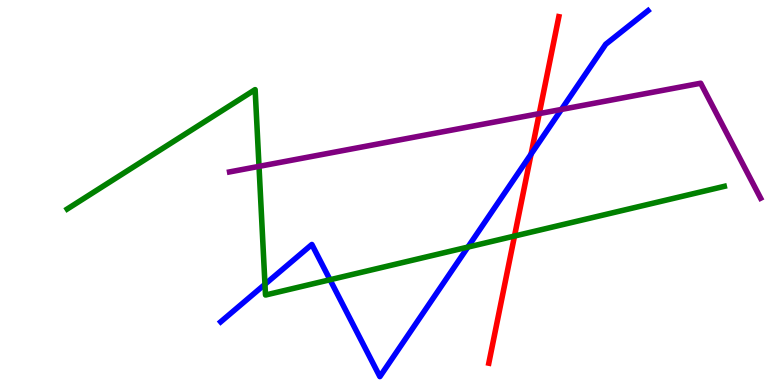[{'lines': ['blue', 'red'], 'intersections': [{'x': 6.85, 'y': 6.0}]}, {'lines': ['green', 'red'], 'intersections': [{'x': 6.64, 'y': 3.87}]}, {'lines': ['purple', 'red'], 'intersections': [{'x': 6.96, 'y': 7.05}]}, {'lines': ['blue', 'green'], 'intersections': [{'x': 3.42, 'y': 2.62}, {'x': 4.26, 'y': 2.73}, {'x': 6.04, 'y': 3.58}]}, {'lines': ['blue', 'purple'], 'intersections': [{'x': 7.24, 'y': 7.16}]}, {'lines': ['green', 'purple'], 'intersections': [{'x': 3.34, 'y': 5.68}]}]